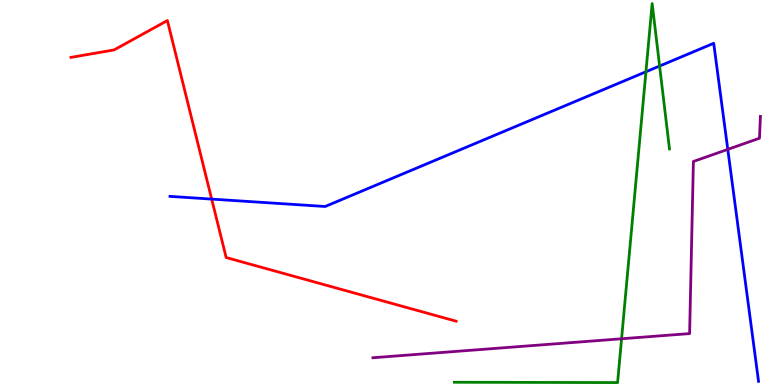[{'lines': ['blue', 'red'], 'intersections': [{'x': 2.73, 'y': 4.83}]}, {'lines': ['green', 'red'], 'intersections': []}, {'lines': ['purple', 'red'], 'intersections': []}, {'lines': ['blue', 'green'], 'intersections': [{'x': 8.33, 'y': 8.14}, {'x': 8.51, 'y': 8.29}]}, {'lines': ['blue', 'purple'], 'intersections': [{'x': 9.39, 'y': 6.12}]}, {'lines': ['green', 'purple'], 'intersections': [{'x': 8.02, 'y': 1.2}]}]